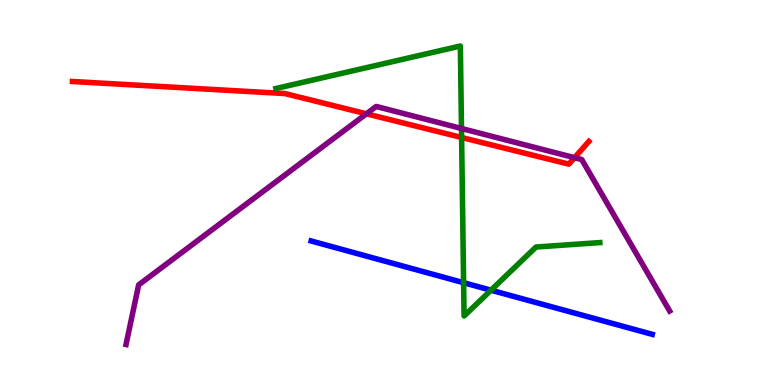[{'lines': ['blue', 'red'], 'intersections': []}, {'lines': ['green', 'red'], 'intersections': [{'x': 5.96, 'y': 6.43}]}, {'lines': ['purple', 'red'], 'intersections': [{'x': 4.73, 'y': 7.04}, {'x': 7.41, 'y': 5.9}]}, {'lines': ['blue', 'green'], 'intersections': [{'x': 5.98, 'y': 2.66}, {'x': 6.34, 'y': 2.46}]}, {'lines': ['blue', 'purple'], 'intersections': []}, {'lines': ['green', 'purple'], 'intersections': [{'x': 5.95, 'y': 6.66}]}]